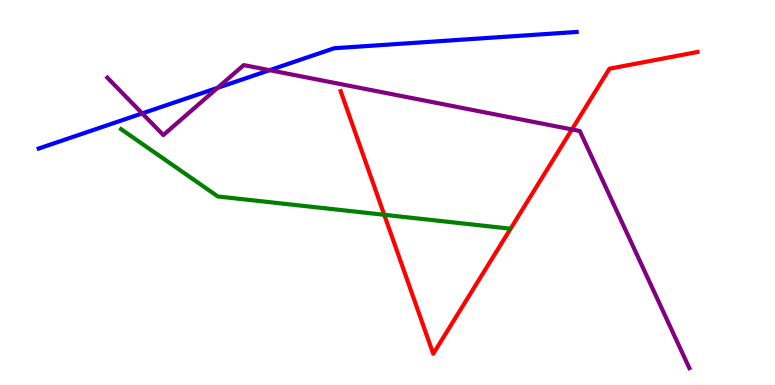[{'lines': ['blue', 'red'], 'intersections': []}, {'lines': ['green', 'red'], 'intersections': [{'x': 4.96, 'y': 4.42}]}, {'lines': ['purple', 'red'], 'intersections': [{'x': 7.38, 'y': 6.64}]}, {'lines': ['blue', 'green'], 'intersections': []}, {'lines': ['blue', 'purple'], 'intersections': [{'x': 1.84, 'y': 7.05}, {'x': 2.81, 'y': 7.72}, {'x': 3.48, 'y': 8.18}]}, {'lines': ['green', 'purple'], 'intersections': []}]